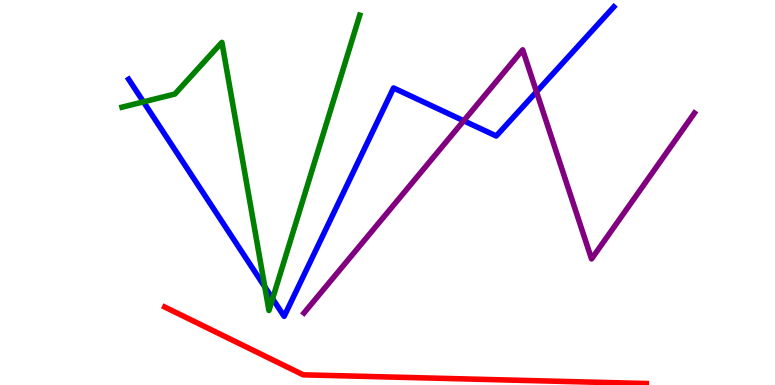[{'lines': ['blue', 'red'], 'intersections': []}, {'lines': ['green', 'red'], 'intersections': []}, {'lines': ['purple', 'red'], 'intersections': []}, {'lines': ['blue', 'green'], 'intersections': [{'x': 1.85, 'y': 7.35}, {'x': 3.42, 'y': 2.55}, {'x': 3.52, 'y': 2.24}]}, {'lines': ['blue', 'purple'], 'intersections': [{'x': 5.98, 'y': 6.86}, {'x': 6.92, 'y': 7.62}]}, {'lines': ['green', 'purple'], 'intersections': []}]